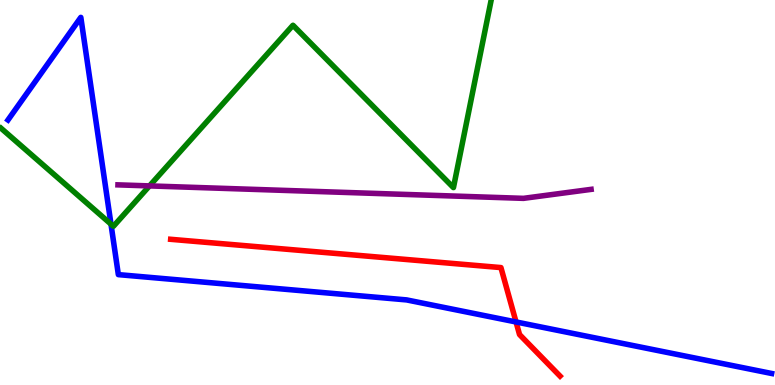[{'lines': ['blue', 'red'], 'intersections': [{'x': 6.66, 'y': 1.64}]}, {'lines': ['green', 'red'], 'intersections': []}, {'lines': ['purple', 'red'], 'intersections': []}, {'lines': ['blue', 'green'], 'intersections': [{'x': 1.43, 'y': 4.18}]}, {'lines': ['blue', 'purple'], 'intersections': []}, {'lines': ['green', 'purple'], 'intersections': [{'x': 1.93, 'y': 5.17}]}]